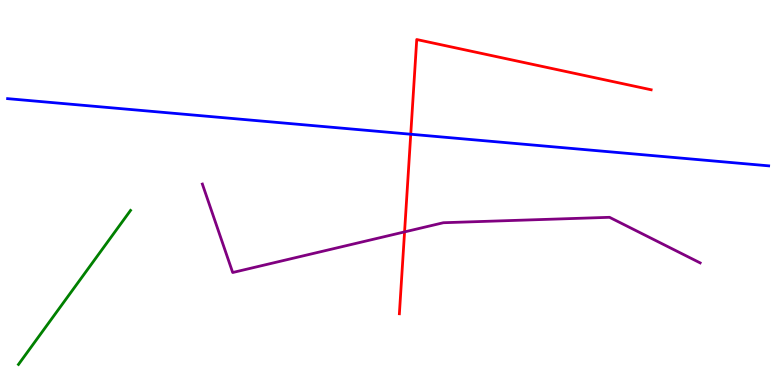[{'lines': ['blue', 'red'], 'intersections': [{'x': 5.3, 'y': 6.51}]}, {'lines': ['green', 'red'], 'intersections': []}, {'lines': ['purple', 'red'], 'intersections': [{'x': 5.22, 'y': 3.98}]}, {'lines': ['blue', 'green'], 'intersections': []}, {'lines': ['blue', 'purple'], 'intersections': []}, {'lines': ['green', 'purple'], 'intersections': []}]